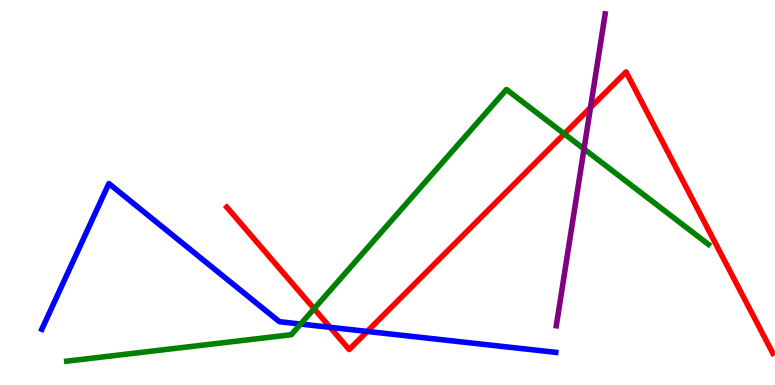[{'lines': ['blue', 'red'], 'intersections': [{'x': 4.26, 'y': 1.5}, {'x': 4.74, 'y': 1.39}]}, {'lines': ['green', 'red'], 'intersections': [{'x': 4.05, 'y': 1.98}, {'x': 7.28, 'y': 6.52}]}, {'lines': ['purple', 'red'], 'intersections': [{'x': 7.62, 'y': 7.21}]}, {'lines': ['blue', 'green'], 'intersections': [{'x': 3.88, 'y': 1.58}]}, {'lines': ['blue', 'purple'], 'intersections': []}, {'lines': ['green', 'purple'], 'intersections': [{'x': 7.54, 'y': 6.13}]}]